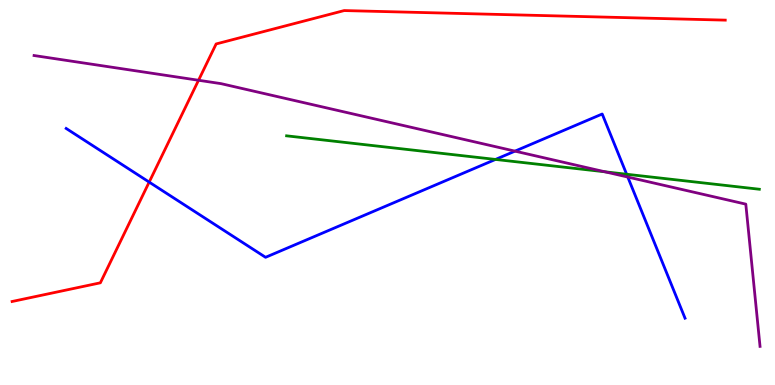[{'lines': ['blue', 'red'], 'intersections': [{'x': 1.92, 'y': 5.27}]}, {'lines': ['green', 'red'], 'intersections': []}, {'lines': ['purple', 'red'], 'intersections': [{'x': 2.56, 'y': 7.92}]}, {'lines': ['blue', 'green'], 'intersections': [{'x': 6.39, 'y': 5.86}, {'x': 8.09, 'y': 5.47}]}, {'lines': ['blue', 'purple'], 'intersections': [{'x': 6.64, 'y': 6.07}, {'x': 8.1, 'y': 5.4}]}, {'lines': ['green', 'purple'], 'intersections': [{'x': 7.81, 'y': 5.54}]}]